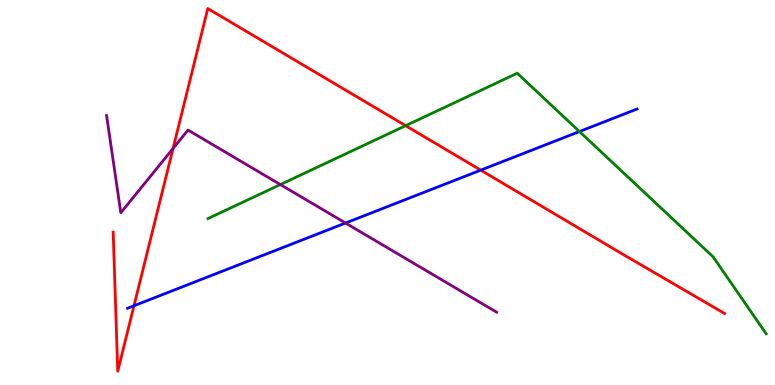[{'lines': ['blue', 'red'], 'intersections': [{'x': 1.73, 'y': 2.06}, {'x': 6.2, 'y': 5.58}]}, {'lines': ['green', 'red'], 'intersections': [{'x': 5.23, 'y': 6.74}]}, {'lines': ['purple', 'red'], 'intersections': [{'x': 2.23, 'y': 6.14}]}, {'lines': ['blue', 'green'], 'intersections': [{'x': 7.48, 'y': 6.58}]}, {'lines': ['blue', 'purple'], 'intersections': [{'x': 4.46, 'y': 4.21}]}, {'lines': ['green', 'purple'], 'intersections': [{'x': 3.62, 'y': 5.21}]}]